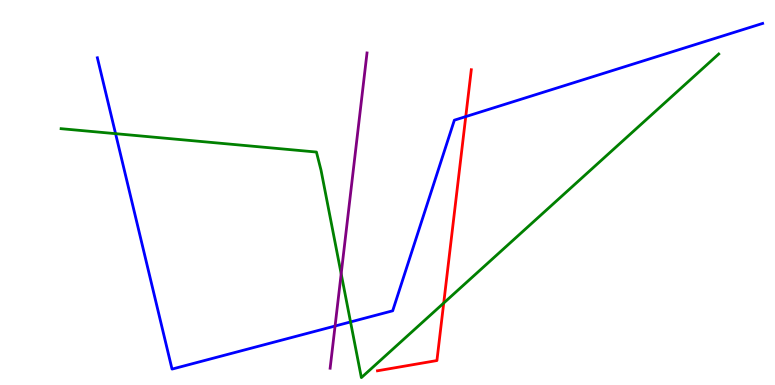[{'lines': ['blue', 'red'], 'intersections': [{'x': 6.01, 'y': 6.97}]}, {'lines': ['green', 'red'], 'intersections': [{'x': 5.73, 'y': 2.13}]}, {'lines': ['purple', 'red'], 'intersections': []}, {'lines': ['blue', 'green'], 'intersections': [{'x': 1.49, 'y': 6.53}, {'x': 4.52, 'y': 1.64}]}, {'lines': ['blue', 'purple'], 'intersections': [{'x': 4.32, 'y': 1.53}]}, {'lines': ['green', 'purple'], 'intersections': [{'x': 4.4, 'y': 2.89}]}]